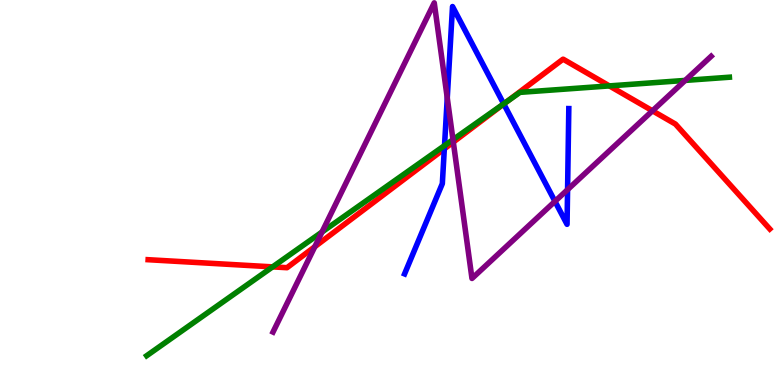[{'lines': ['blue', 'red'], 'intersections': [{'x': 5.73, 'y': 6.13}, {'x': 6.5, 'y': 7.3}]}, {'lines': ['green', 'red'], 'intersections': [{'x': 3.52, 'y': 3.07}, {'x': 6.54, 'y': 7.37}, {'x': 7.86, 'y': 7.77}]}, {'lines': ['purple', 'red'], 'intersections': [{'x': 4.06, 'y': 3.59}, {'x': 5.85, 'y': 6.31}, {'x': 8.42, 'y': 7.12}]}, {'lines': ['blue', 'green'], 'intersections': [{'x': 5.74, 'y': 6.22}, {'x': 6.5, 'y': 7.3}]}, {'lines': ['blue', 'purple'], 'intersections': [{'x': 5.77, 'y': 7.46}, {'x': 7.16, 'y': 4.77}, {'x': 7.32, 'y': 5.07}]}, {'lines': ['green', 'purple'], 'intersections': [{'x': 4.15, 'y': 3.97}, {'x': 5.84, 'y': 6.37}, {'x': 8.84, 'y': 7.91}]}]